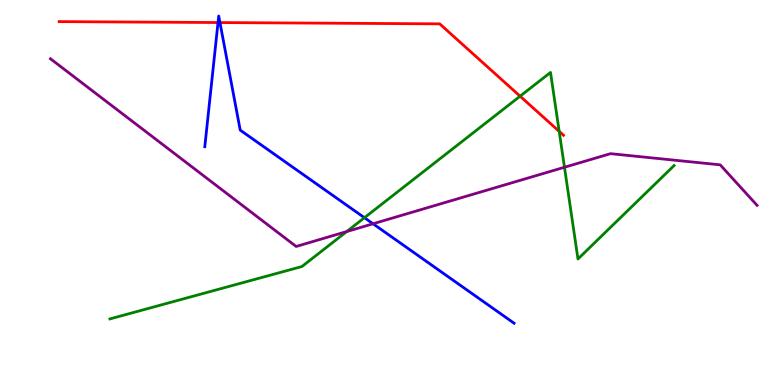[{'lines': ['blue', 'red'], 'intersections': [{'x': 2.81, 'y': 9.41}, {'x': 2.84, 'y': 9.41}]}, {'lines': ['green', 'red'], 'intersections': [{'x': 6.71, 'y': 7.5}, {'x': 7.22, 'y': 6.59}]}, {'lines': ['purple', 'red'], 'intersections': []}, {'lines': ['blue', 'green'], 'intersections': [{'x': 4.7, 'y': 4.35}]}, {'lines': ['blue', 'purple'], 'intersections': [{'x': 4.81, 'y': 4.19}]}, {'lines': ['green', 'purple'], 'intersections': [{'x': 4.47, 'y': 3.99}, {'x': 7.28, 'y': 5.66}]}]